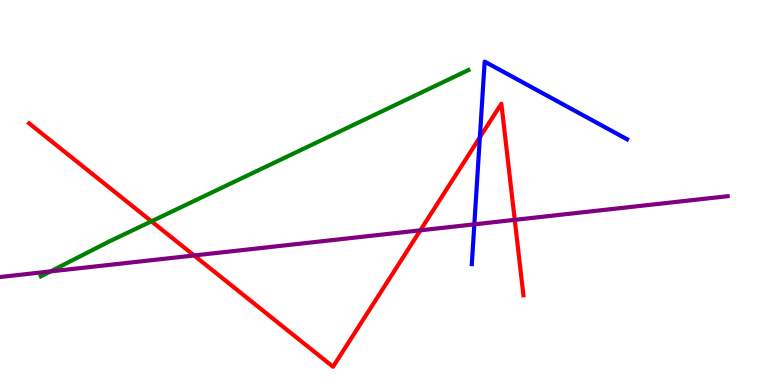[{'lines': ['blue', 'red'], 'intersections': [{'x': 6.19, 'y': 6.43}]}, {'lines': ['green', 'red'], 'intersections': [{'x': 1.95, 'y': 4.25}]}, {'lines': ['purple', 'red'], 'intersections': [{'x': 2.5, 'y': 3.36}, {'x': 5.42, 'y': 4.02}, {'x': 6.64, 'y': 4.29}]}, {'lines': ['blue', 'green'], 'intersections': []}, {'lines': ['blue', 'purple'], 'intersections': [{'x': 6.12, 'y': 4.17}]}, {'lines': ['green', 'purple'], 'intersections': [{'x': 0.652, 'y': 2.95}]}]